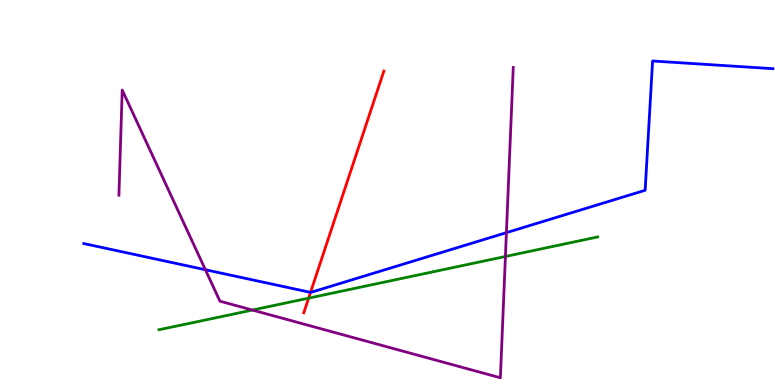[{'lines': ['blue', 'red'], 'intersections': [{'x': 4.01, 'y': 2.41}]}, {'lines': ['green', 'red'], 'intersections': [{'x': 3.98, 'y': 2.26}]}, {'lines': ['purple', 'red'], 'intersections': []}, {'lines': ['blue', 'green'], 'intersections': []}, {'lines': ['blue', 'purple'], 'intersections': [{'x': 2.65, 'y': 2.99}, {'x': 6.53, 'y': 3.96}]}, {'lines': ['green', 'purple'], 'intersections': [{'x': 3.26, 'y': 1.95}, {'x': 6.52, 'y': 3.34}]}]